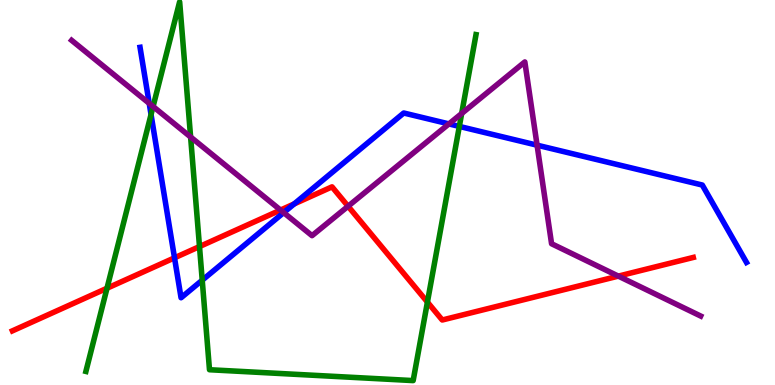[{'lines': ['blue', 'red'], 'intersections': [{'x': 2.25, 'y': 3.3}, {'x': 3.8, 'y': 4.7}]}, {'lines': ['green', 'red'], 'intersections': [{'x': 1.38, 'y': 2.51}, {'x': 2.57, 'y': 3.6}, {'x': 5.52, 'y': 2.15}]}, {'lines': ['purple', 'red'], 'intersections': [{'x': 3.62, 'y': 4.54}, {'x': 4.49, 'y': 4.64}, {'x': 7.98, 'y': 2.83}]}, {'lines': ['blue', 'green'], 'intersections': [{'x': 1.95, 'y': 7.02}, {'x': 2.61, 'y': 2.72}, {'x': 5.93, 'y': 6.72}]}, {'lines': ['blue', 'purple'], 'intersections': [{'x': 1.93, 'y': 7.32}, {'x': 3.66, 'y': 4.48}, {'x': 5.79, 'y': 6.78}, {'x': 6.93, 'y': 6.23}]}, {'lines': ['green', 'purple'], 'intersections': [{'x': 1.98, 'y': 7.23}, {'x': 2.46, 'y': 6.44}, {'x': 5.96, 'y': 7.05}]}]